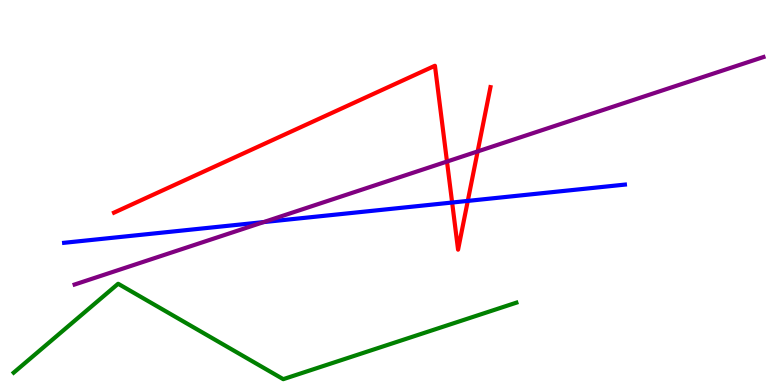[{'lines': ['blue', 'red'], 'intersections': [{'x': 5.83, 'y': 4.74}, {'x': 6.04, 'y': 4.78}]}, {'lines': ['green', 'red'], 'intersections': []}, {'lines': ['purple', 'red'], 'intersections': [{'x': 5.77, 'y': 5.8}, {'x': 6.16, 'y': 6.07}]}, {'lines': ['blue', 'green'], 'intersections': []}, {'lines': ['blue', 'purple'], 'intersections': [{'x': 3.4, 'y': 4.23}]}, {'lines': ['green', 'purple'], 'intersections': []}]